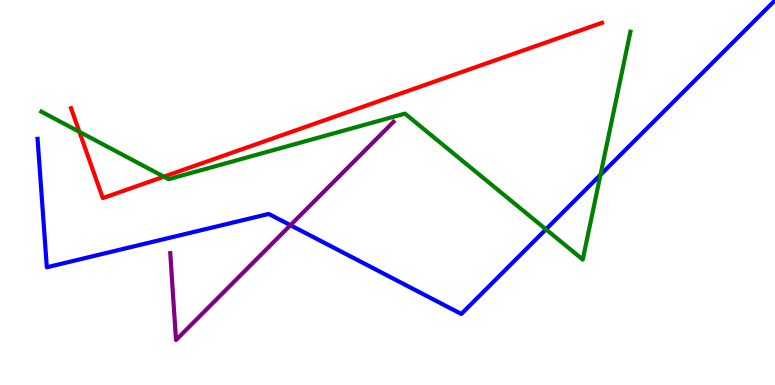[{'lines': ['blue', 'red'], 'intersections': []}, {'lines': ['green', 'red'], 'intersections': [{'x': 1.02, 'y': 6.58}, {'x': 2.11, 'y': 5.41}]}, {'lines': ['purple', 'red'], 'intersections': []}, {'lines': ['blue', 'green'], 'intersections': [{'x': 7.04, 'y': 4.04}, {'x': 7.75, 'y': 5.46}]}, {'lines': ['blue', 'purple'], 'intersections': [{'x': 3.75, 'y': 4.15}]}, {'lines': ['green', 'purple'], 'intersections': []}]